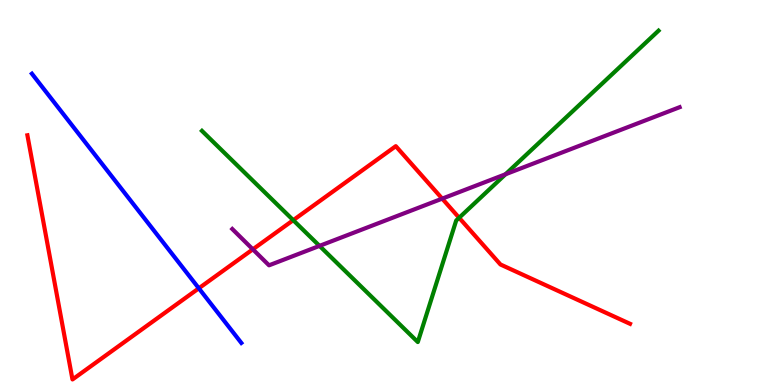[{'lines': ['blue', 'red'], 'intersections': [{'x': 2.57, 'y': 2.51}]}, {'lines': ['green', 'red'], 'intersections': [{'x': 3.78, 'y': 4.28}, {'x': 5.92, 'y': 4.34}]}, {'lines': ['purple', 'red'], 'intersections': [{'x': 3.26, 'y': 3.52}, {'x': 5.71, 'y': 4.84}]}, {'lines': ['blue', 'green'], 'intersections': []}, {'lines': ['blue', 'purple'], 'intersections': []}, {'lines': ['green', 'purple'], 'intersections': [{'x': 4.12, 'y': 3.61}, {'x': 6.52, 'y': 5.47}]}]